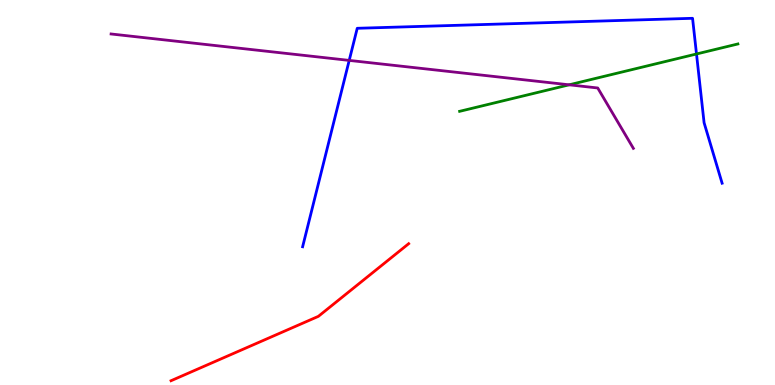[{'lines': ['blue', 'red'], 'intersections': []}, {'lines': ['green', 'red'], 'intersections': []}, {'lines': ['purple', 'red'], 'intersections': []}, {'lines': ['blue', 'green'], 'intersections': [{'x': 8.99, 'y': 8.6}]}, {'lines': ['blue', 'purple'], 'intersections': [{'x': 4.51, 'y': 8.43}]}, {'lines': ['green', 'purple'], 'intersections': [{'x': 7.34, 'y': 7.8}]}]